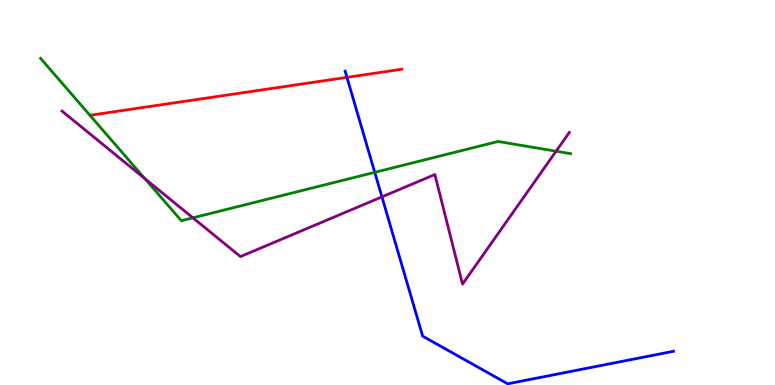[{'lines': ['blue', 'red'], 'intersections': [{'x': 4.48, 'y': 7.99}]}, {'lines': ['green', 'red'], 'intersections': []}, {'lines': ['purple', 'red'], 'intersections': []}, {'lines': ['blue', 'green'], 'intersections': [{'x': 4.84, 'y': 5.52}]}, {'lines': ['blue', 'purple'], 'intersections': [{'x': 4.93, 'y': 4.89}]}, {'lines': ['green', 'purple'], 'intersections': [{'x': 1.87, 'y': 5.36}, {'x': 2.49, 'y': 4.34}, {'x': 7.18, 'y': 6.07}]}]